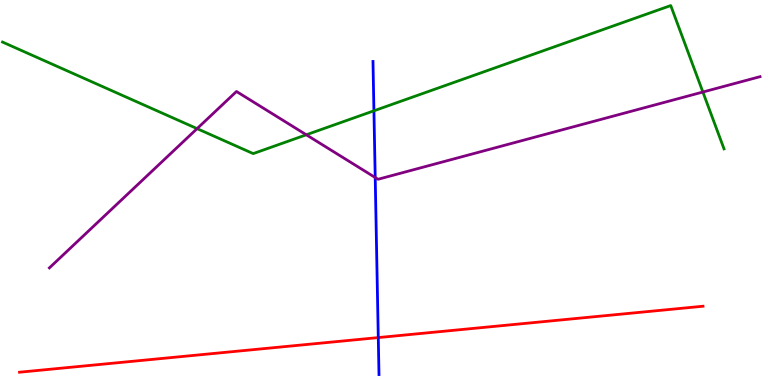[{'lines': ['blue', 'red'], 'intersections': [{'x': 4.88, 'y': 1.23}]}, {'lines': ['green', 'red'], 'intersections': []}, {'lines': ['purple', 'red'], 'intersections': []}, {'lines': ['blue', 'green'], 'intersections': [{'x': 4.82, 'y': 7.12}]}, {'lines': ['blue', 'purple'], 'intersections': [{'x': 4.84, 'y': 5.39}]}, {'lines': ['green', 'purple'], 'intersections': [{'x': 2.54, 'y': 6.66}, {'x': 3.95, 'y': 6.5}, {'x': 9.07, 'y': 7.61}]}]